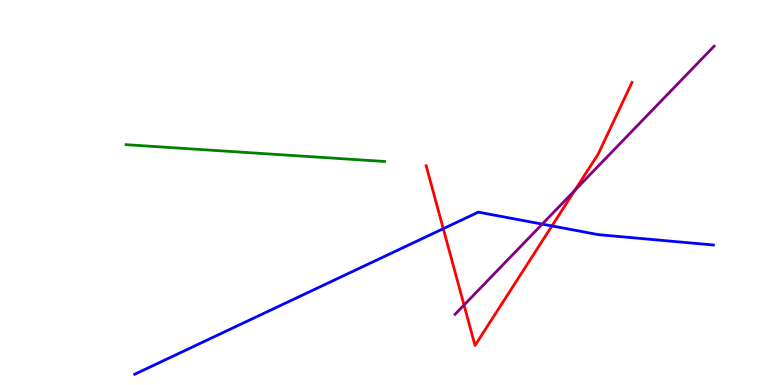[{'lines': ['blue', 'red'], 'intersections': [{'x': 5.72, 'y': 4.06}, {'x': 7.12, 'y': 4.13}]}, {'lines': ['green', 'red'], 'intersections': []}, {'lines': ['purple', 'red'], 'intersections': [{'x': 5.99, 'y': 2.08}, {'x': 7.42, 'y': 5.06}]}, {'lines': ['blue', 'green'], 'intersections': []}, {'lines': ['blue', 'purple'], 'intersections': [{'x': 7.0, 'y': 4.18}]}, {'lines': ['green', 'purple'], 'intersections': []}]